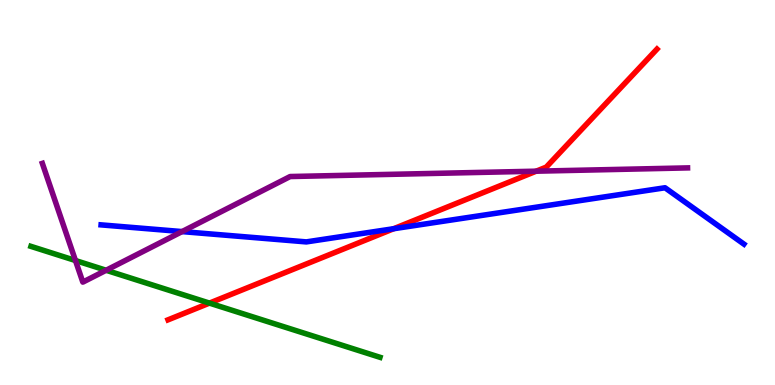[{'lines': ['blue', 'red'], 'intersections': [{'x': 5.08, 'y': 4.06}]}, {'lines': ['green', 'red'], 'intersections': [{'x': 2.7, 'y': 2.13}]}, {'lines': ['purple', 'red'], 'intersections': [{'x': 6.92, 'y': 5.55}]}, {'lines': ['blue', 'green'], 'intersections': []}, {'lines': ['blue', 'purple'], 'intersections': [{'x': 2.35, 'y': 3.98}]}, {'lines': ['green', 'purple'], 'intersections': [{'x': 0.974, 'y': 3.23}, {'x': 1.37, 'y': 2.98}]}]